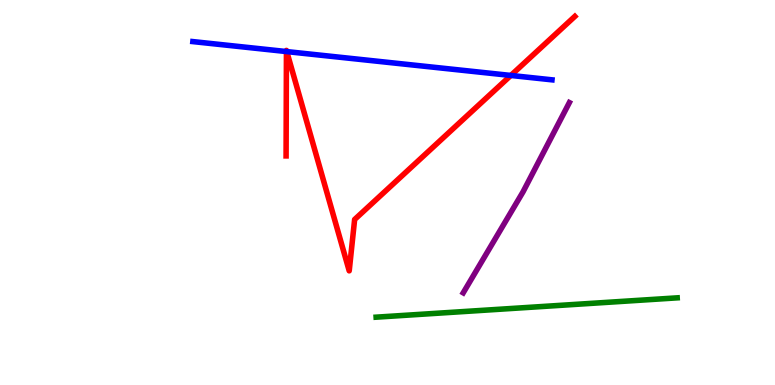[{'lines': ['blue', 'red'], 'intersections': [{'x': 3.7, 'y': 8.66}, {'x': 3.7, 'y': 8.66}, {'x': 6.59, 'y': 8.04}]}, {'lines': ['green', 'red'], 'intersections': []}, {'lines': ['purple', 'red'], 'intersections': []}, {'lines': ['blue', 'green'], 'intersections': []}, {'lines': ['blue', 'purple'], 'intersections': []}, {'lines': ['green', 'purple'], 'intersections': []}]